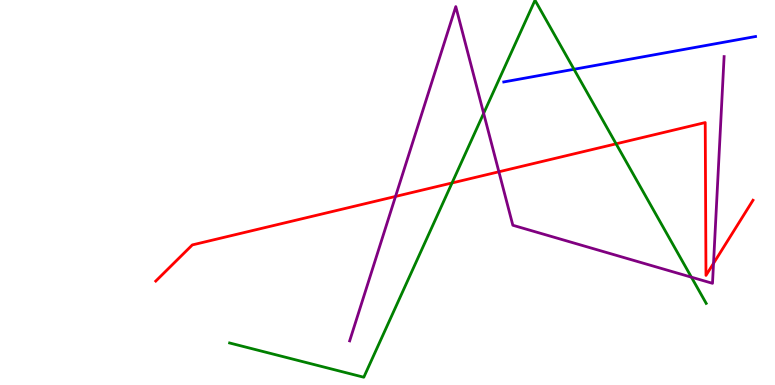[{'lines': ['blue', 'red'], 'intersections': []}, {'lines': ['green', 'red'], 'intersections': [{'x': 5.83, 'y': 5.25}, {'x': 7.95, 'y': 6.26}]}, {'lines': ['purple', 'red'], 'intersections': [{'x': 5.1, 'y': 4.9}, {'x': 6.44, 'y': 5.54}, {'x': 9.21, 'y': 3.16}]}, {'lines': ['blue', 'green'], 'intersections': [{'x': 7.41, 'y': 8.2}]}, {'lines': ['blue', 'purple'], 'intersections': []}, {'lines': ['green', 'purple'], 'intersections': [{'x': 6.24, 'y': 7.06}, {'x': 8.92, 'y': 2.8}]}]